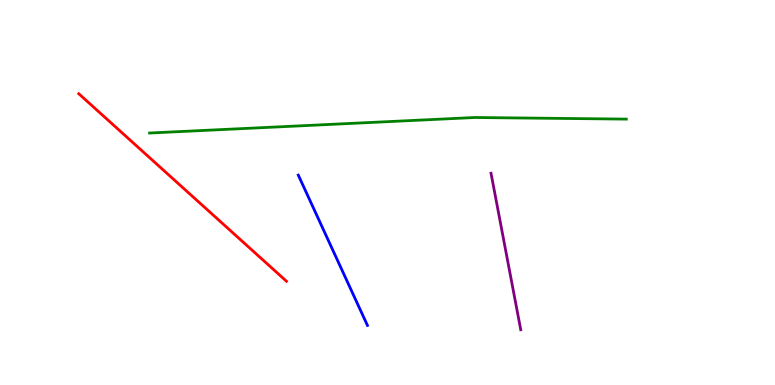[{'lines': ['blue', 'red'], 'intersections': []}, {'lines': ['green', 'red'], 'intersections': []}, {'lines': ['purple', 'red'], 'intersections': []}, {'lines': ['blue', 'green'], 'intersections': []}, {'lines': ['blue', 'purple'], 'intersections': []}, {'lines': ['green', 'purple'], 'intersections': []}]